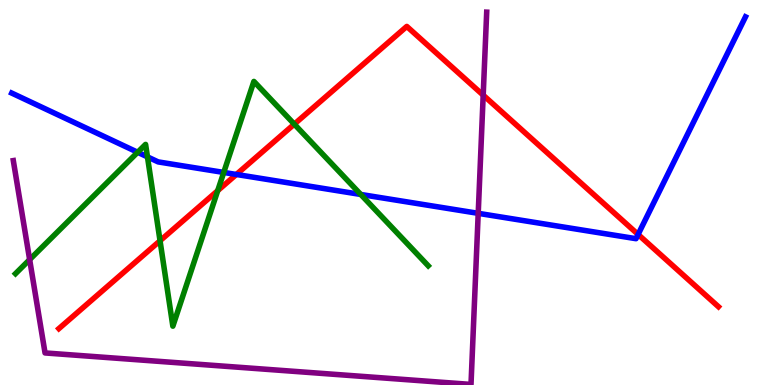[{'lines': ['blue', 'red'], 'intersections': [{'x': 3.05, 'y': 5.47}, {'x': 8.23, 'y': 3.91}]}, {'lines': ['green', 'red'], 'intersections': [{'x': 2.07, 'y': 3.75}, {'x': 2.81, 'y': 5.05}, {'x': 3.8, 'y': 6.78}]}, {'lines': ['purple', 'red'], 'intersections': [{'x': 6.23, 'y': 7.53}]}, {'lines': ['blue', 'green'], 'intersections': [{'x': 1.78, 'y': 6.04}, {'x': 1.9, 'y': 5.93}, {'x': 2.89, 'y': 5.52}, {'x': 4.66, 'y': 4.95}]}, {'lines': ['blue', 'purple'], 'intersections': [{'x': 6.17, 'y': 4.46}]}, {'lines': ['green', 'purple'], 'intersections': [{'x': 0.383, 'y': 3.26}]}]